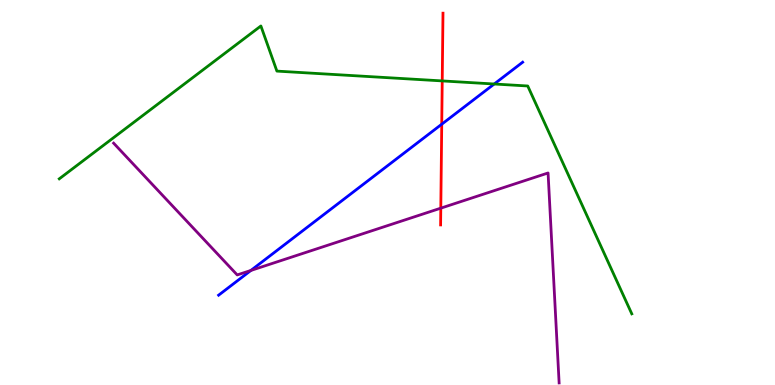[{'lines': ['blue', 'red'], 'intersections': [{'x': 5.7, 'y': 6.77}]}, {'lines': ['green', 'red'], 'intersections': [{'x': 5.71, 'y': 7.9}]}, {'lines': ['purple', 'red'], 'intersections': [{'x': 5.69, 'y': 4.59}]}, {'lines': ['blue', 'green'], 'intersections': [{'x': 6.38, 'y': 7.82}]}, {'lines': ['blue', 'purple'], 'intersections': [{'x': 3.24, 'y': 2.98}]}, {'lines': ['green', 'purple'], 'intersections': []}]